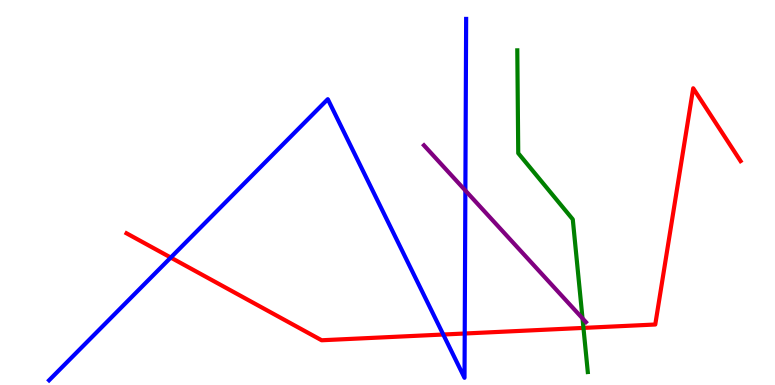[{'lines': ['blue', 'red'], 'intersections': [{'x': 2.2, 'y': 3.31}, {'x': 5.72, 'y': 1.31}, {'x': 6.0, 'y': 1.34}]}, {'lines': ['green', 'red'], 'intersections': [{'x': 7.53, 'y': 1.48}]}, {'lines': ['purple', 'red'], 'intersections': []}, {'lines': ['blue', 'green'], 'intersections': []}, {'lines': ['blue', 'purple'], 'intersections': [{'x': 6.0, 'y': 5.05}]}, {'lines': ['green', 'purple'], 'intersections': [{'x': 7.52, 'y': 1.73}]}]